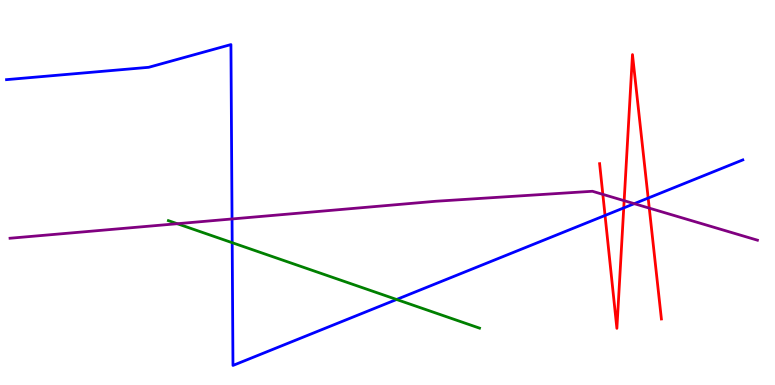[{'lines': ['blue', 'red'], 'intersections': [{'x': 7.81, 'y': 4.4}, {'x': 8.05, 'y': 4.6}, {'x': 8.36, 'y': 4.86}]}, {'lines': ['green', 'red'], 'intersections': []}, {'lines': ['purple', 'red'], 'intersections': [{'x': 7.78, 'y': 4.95}, {'x': 8.05, 'y': 4.79}, {'x': 8.38, 'y': 4.59}]}, {'lines': ['blue', 'green'], 'intersections': [{'x': 3.0, 'y': 3.7}, {'x': 5.12, 'y': 2.22}]}, {'lines': ['blue', 'purple'], 'intersections': [{'x': 2.99, 'y': 4.31}, {'x': 8.18, 'y': 4.71}]}, {'lines': ['green', 'purple'], 'intersections': [{'x': 2.29, 'y': 4.19}]}]